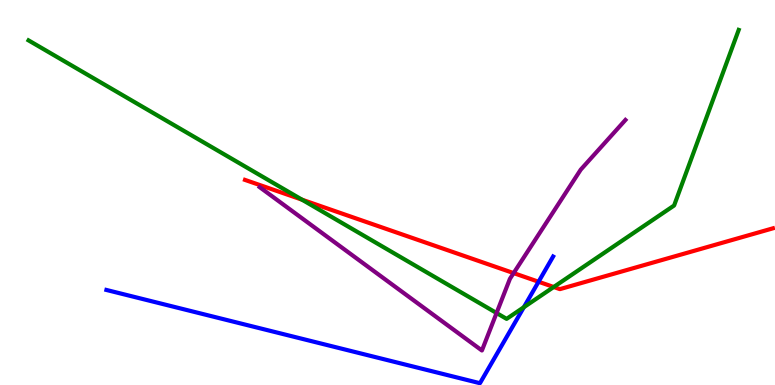[{'lines': ['blue', 'red'], 'intersections': [{'x': 6.95, 'y': 2.68}]}, {'lines': ['green', 'red'], 'intersections': [{'x': 3.9, 'y': 4.81}, {'x': 7.14, 'y': 2.55}]}, {'lines': ['purple', 'red'], 'intersections': [{'x': 6.63, 'y': 2.91}]}, {'lines': ['blue', 'green'], 'intersections': [{'x': 6.76, 'y': 2.02}]}, {'lines': ['blue', 'purple'], 'intersections': []}, {'lines': ['green', 'purple'], 'intersections': [{'x': 6.41, 'y': 1.87}]}]